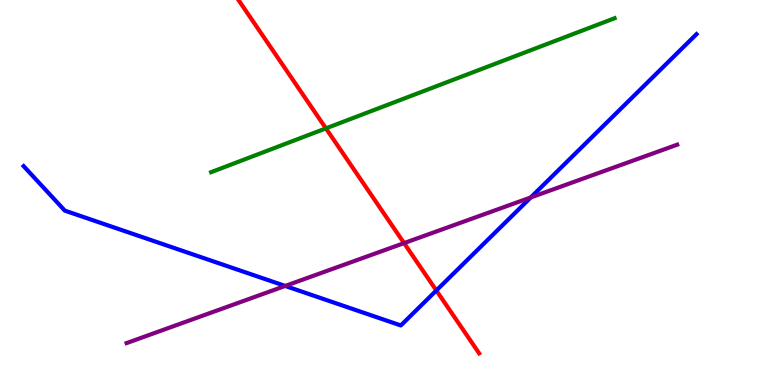[{'lines': ['blue', 'red'], 'intersections': [{'x': 5.63, 'y': 2.46}]}, {'lines': ['green', 'red'], 'intersections': [{'x': 4.21, 'y': 6.67}]}, {'lines': ['purple', 'red'], 'intersections': [{'x': 5.21, 'y': 3.69}]}, {'lines': ['blue', 'green'], 'intersections': []}, {'lines': ['blue', 'purple'], 'intersections': [{'x': 3.68, 'y': 2.57}, {'x': 6.85, 'y': 4.87}]}, {'lines': ['green', 'purple'], 'intersections': []}]